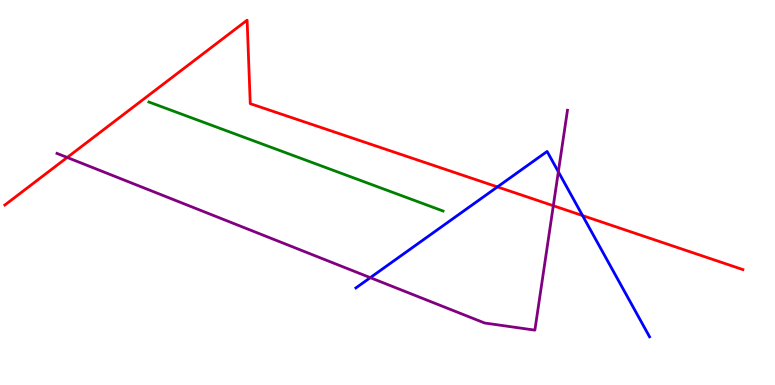[{'lines': ['blue', 'red'], 'intersections': [{'x': 6.42, 'y': 5.15}, {'x': 7.52, 'y': 4.4}]}, {'lines': ['green', 'red'], 'intersections': []}, {'lines': ['purple', 'red'], 'intersections': [{'x': 0.867, 'y': 5.91}, {'x': 7.14, 'y': 4.66}]}, {'lines': ['blue', 'green'], 'intersections': []}, {'lines': ['blue', 'purple'], 'intersections': [{'x': 4.78, 'y': 2.79}, {'x': 7.2, 'y': 5.54}]}, {'lines': ['green', 'purple'], 'intersections': []}]